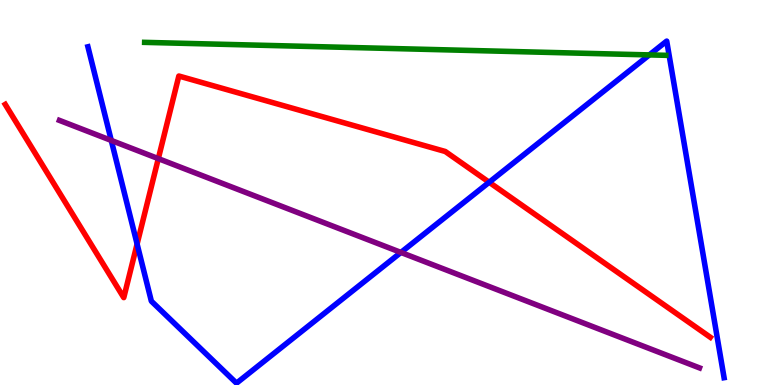[{'lines': ['blue', 'red'], 'intersections': [{'x': 1.77, 'y': 3.66}, {'x': 6.31, 'y': 5.27}]}, {'lines': ['green', 'red'], 'intersections': []}, {'lines': ['purple', 'red'], 'intersections': [{'x': 2.04, 'y': 5.88}]}, {'lines': ['blue', 'green'], 'intersections': [{'x': 8.38, 'y': 8.57}]}, {'lines': ['blue', 'purple'], 'intersections': [{'x': 1.44, 'y': 6.35}, {'x': 5.17, 'y': 3.44}]}, {'lines': ['green', 'purple'], 'intersections': []}]